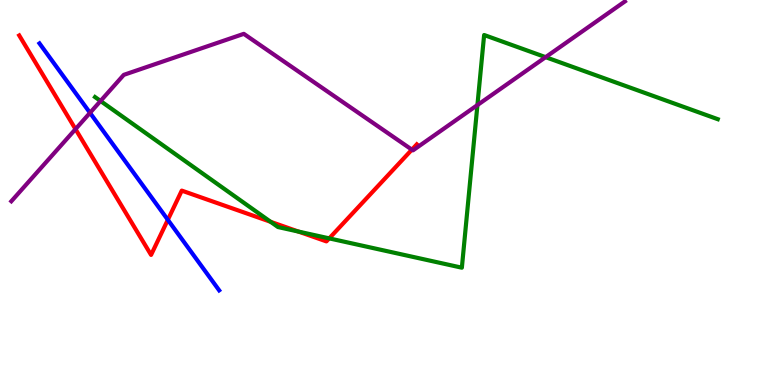[{'lines': ['blue', 'red'], 'intersections': [{'x': 2.17, 'y': 4.29}]}, {'lines': ['green', 'red'], 'intersections': [{'x': 3.49, 'y': 4.24}, {'x': 3.85, 'y': 3.99}, {'x': 4.25, 'y': 3.81}]}, {'lines': ['purple', 'red'], 'intersections': [{'x': 0.974, 'y': 6.65}, {'x': 5.31, 'y': 6.11}]}, {'lines': ['blue', 'green'], 'intersections': []}, {'lines': ['blue', 'purple'], 'intersections': [{'x': 1.16, 'y': 7.07}]}, {'lines': ['green', 'purple'], 'intersections': [{'x': 1.3, 'y': 7.38}, {'x': 6.16, 'y': 7.27}, {'x': 7.04, 'y': 8.52}]}]